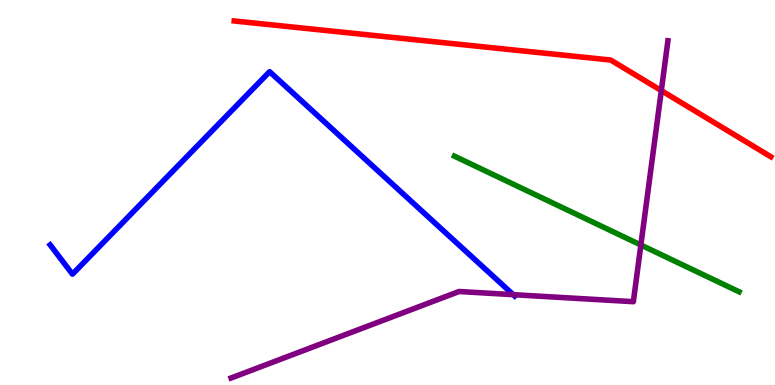[{'lines': ['blue', 'red'], 'intersections': []}, {'lines': ['green', 'red'], 'intersections': []}, {'lines': ['purple', 'red'], 'intersections': [{'x': 8.53, 'y': 7.65}]}, {'lines': ['blue', 'green'], 'intersections': []}, {'lines': ['blue', 'purple'], 'intersections': [{'x': 6.62, 'y': 2.35}]}, {'lines': ['green', 'purple'], 'intersections': [{'x': 8.27, 'y': 3.64}]}]